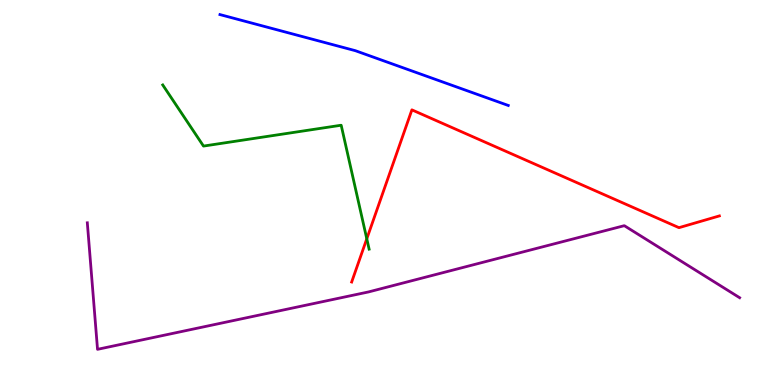[{'lines': ['blue', 'red'], 'intersections': []}, {'lines': ['green', 'red'], 'intersections': [{'x': 4.73, 'y': 3.8}]}, {'lines': ['purple', 'red'], 'intersections': []}, {'lines': ['blue', 'green'], 'intersections': []}, {'lines': ['blue', 'purple'], 'intersections': []}, {'lines': ['green', 'purple'], 'intersections': []}]